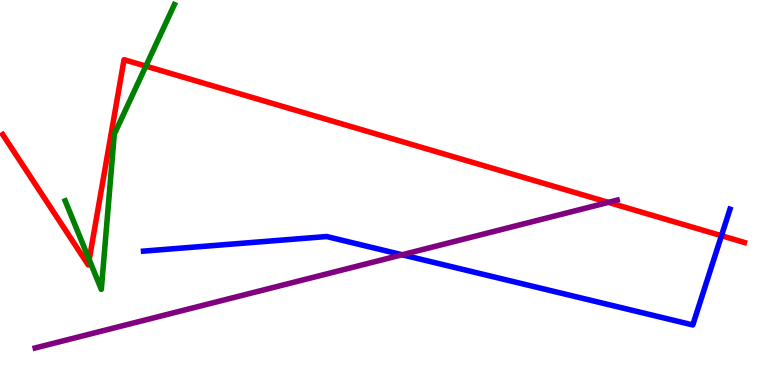[{'lines': ['blue', 'red'], 'intersections': [{'x': 9.31, 'y': 3.88}]}, {'lines': ['green', 'red'], 'intersections': [{'x': 1.15, 'y': 3.25}, {'x': 1.88, 'y': 8.28}]}, {'lines': ['purple', 'red'], 'intersections': [{'x': 7.85, 'y': 4.74}]}, {'lines': ['blue', 'green'], 'intersections': []}, {'lines': ['blue', 'purple'], 'intersections': [{'x': 5.19, 'y': 3.38}]}, {'lines': ['green', 'purple'], 'intersections': []}]